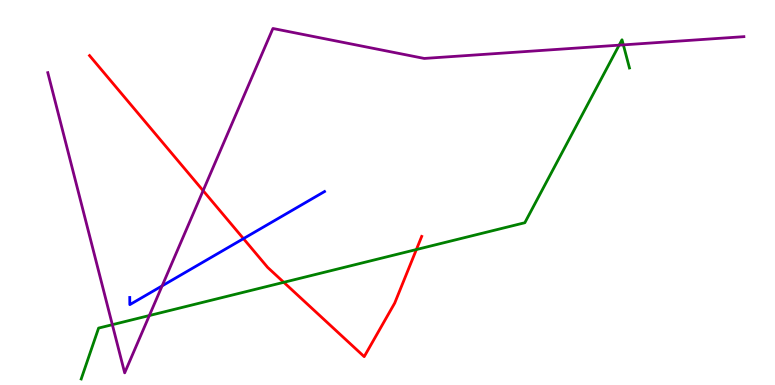[{'lines': ['blue', 'red'], 'intersections': [{'x': 3.14, 'y': 3.8}]}, {'lines': ['green', 'red'], 'intersections': [{'x': 3.66, 'y': 2.67}, {'x': 5.37, 'y': 3.52}]}, {'lines': ['purple', 'red'], 'intersections': [{'x': 2.62, 'y': 5.05}]}, {'lines': ['blue', 'green'], 'intersections': []}, {'lines': ['blue', 'purple'], 'intersections': [{'x': 2.09, 'y': 2.57}]}, {'lines': ['green', 'purple'], 'intersections': [{'x': 1.45, 'y': 1.57}, {'x': 1.93, 'y': 1.8}, {'x': 7.99, 'y': 8.83}, {'x': 8.04, 'y': 8.83}]}]